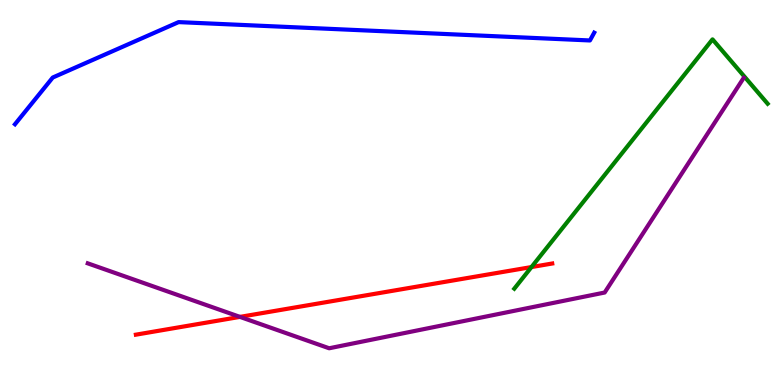[{'lines': ['blue', 'red'], 'intersections': []}, {'lines': ['green', 'red'], 'intersections': [{'x': 6.86, 'y': 3.06}]}, {'lines': ['purple', 'red'], 'intersections': [{'x': 3.1, 'y': 1.77}]}, {'lines': ['blue', 'green'], 'intersections': []}, {'lines': ['blue', 'purple'], 'intersections': []}, {'lines': ['green', 'purple'], 'intersections': []}]